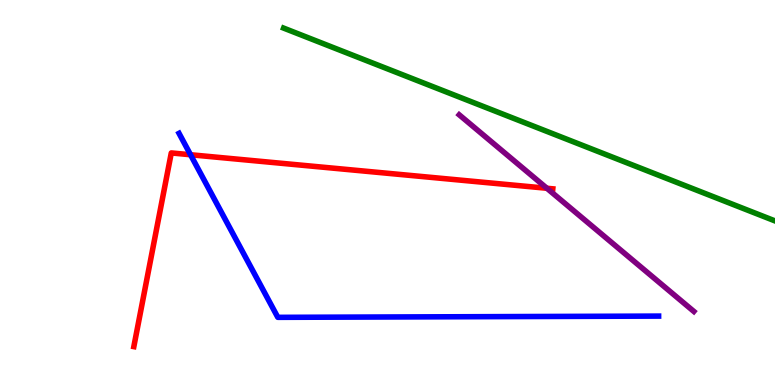[{'lines': ['blue', 'red'], 'intersections': [{'x': 2.46, 'y': 5.98}]}, {'lines': ['green', 'red'], 'intersections': []}, {'lines': ['purple', 'red'], 'intersections': [{'x': 7.06, 'y': 5.11}]}, {'lines': ['blue', 'green'], 'intersections': []}, {'lines': ['blue', 'purple'], 'intersections': []}, {'lines': ['green', 'purple'], 'intersections': []}]